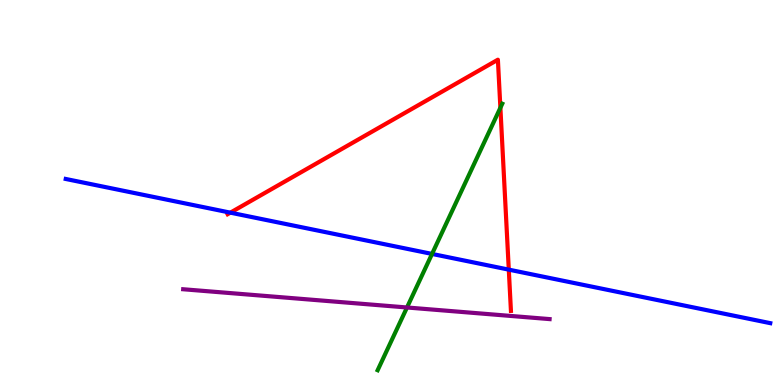[{'lines': ['blue', 'red'], 'intersections': [{'x': 2.97, 'y': 4.48}, {'x': 6.57, 'y': 3.0}]}, {'lines': ['green', 'red'], 'intersections': [{'x': 6.46, 'y': 7.2}]}, {'lines': ['purple', 'red'], 'intersections': []}, {'lines': ['blue', 'green'], 'intersections': [{'x': 5.57, 'y': 3.4}]}, {'lines': ['blue', 'purple'], 'intersections': []}, {'lines': ['green', 'purple'], 'intersections': [{'x': 5.25, 'y': 2.01}]}]